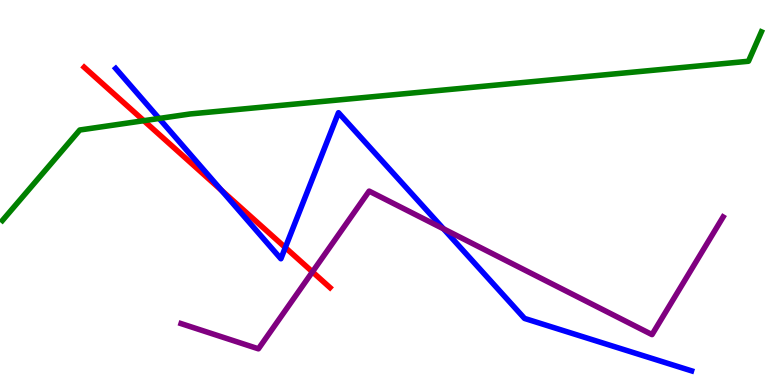[{'lines': ['blue', 'red'], 'intersections': [{'x': 2.86, 'y': 5.06}, {'x': 3.68, 'y': 3.57}]}, {'lines': ['green', 'red'], 'intersections': [{'x': 1.86, 'y': 6.87}]}, {'lines': ['purple', 'red'], 'intersections': [{'x': 4.03, 'y': 2.94}]}, {'lines': ['blue', 'green'], 'intersections': [{'x': 2.05, 'y': 6.92}]}, {'lines': ['blue', 'purple'], 'intersections': [{'x': 5.72, 'y': 4.06}]}, {'lines': ['green', 'purple'], 'intersections': []}]